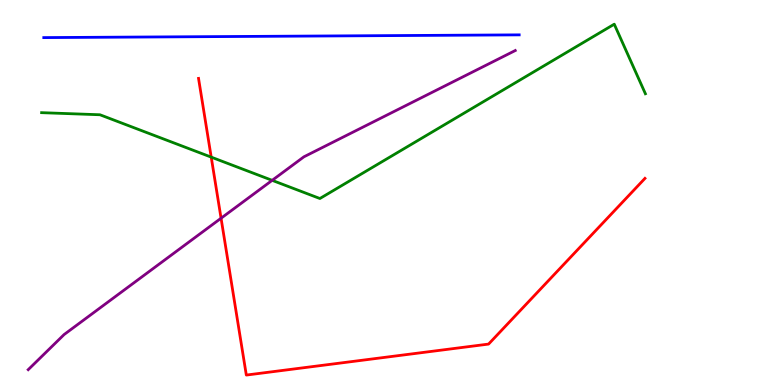[{'lines': ['blue', 'red'], 'intersections': []}, {'lines': ['green', 'red'], 'intersections': [{'x': 2.73, 'y': 5.92}]}, {'lines': ['purple', 'red'], 'intersections': [{'x': 2.85, 'y': 4.33}]}, {'lines': ['blue', 'green'], 'intersections': []}, {'lines': ['blue', 'purple'], 'intersections': []}, {'lines': ['green', 'purple'], 'intersections': [{'x': 3.51, 'y': 5.32}]}]